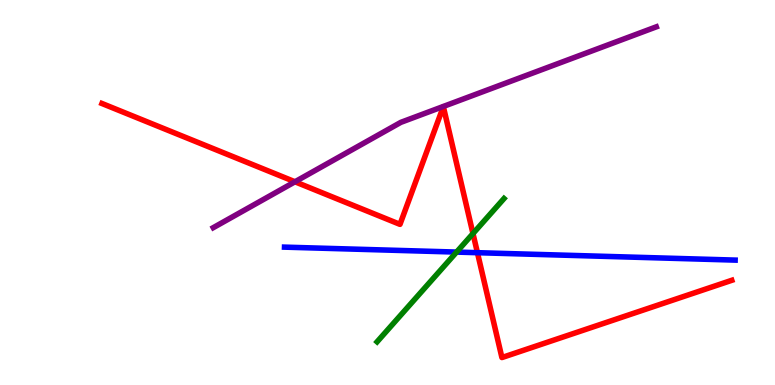[{'lines': ['blue', 'red'], 'intersections': [{'x': 6.16, 'y': 3.44}]}, {'lines': ['green', 'red'], 'intersections': [{'x': 6.1, 'y': 3.93}]}, {'lines': ['purple', 'red'], 'intersections': [{'x': 3.81, 'y': 5.28}]}, {'lines': ['blue', 'green'], 'intersections': [{'x': 5.89, 'y': 3.45}]}, {'lines': ['blue', 'purple'], 'intersections': []}, {'lines': ['green', 'purple'], 'intersections': []}]